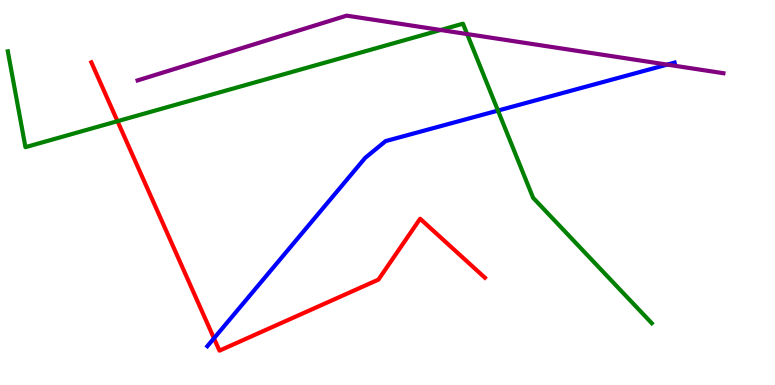[{'lines': ['blue', 'red'], 'intersections': [{'x': 2.76, 'y': 1.21}]}, {'lines': ['green', 'red'], 'intersections': [{'x': 1.52, 'y': 6.85}]}, {'lines': ['purple', 'red'], 'intersections': []}, {'lines': ['blue', 'green'], 'intersections': [{'x': 6.43, 'y': 7.13}]}, {'lines': ['blue', 'purple'], 'intersections': [{'x': 8.61, 'y': 8.32}]}, {'lines': ['green', 'purple'], 'intersections': [{'x': 5.69, 'y': 9.22}, {'x': 6.03, 'y': 9.12}]}]